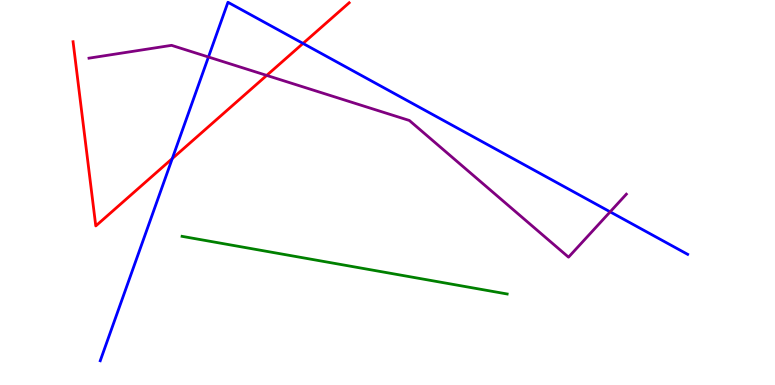[{'lines': ['blue', 'red'], 'intersections': [{'x': 2.22, 'y': 5.88}, {'x': 3.91, 'y': 8.87}]}, {'lines': ['green', 'red'], 'intersections': []}, {'lines': ['purple', 'red'], 'intersections': [{'x': 3.44, 'y': 8.04}]}, {'lines': ['blue', 'green'], 'intersections': []}, {'lines': ['blue', 'purple'], 'intersections': [{'x': 2.69, 'y': 8.52}, {'x': 7.87, 'y': 4.5}]}, {'lines': ['green', 'purple'], 'intersections': []}]